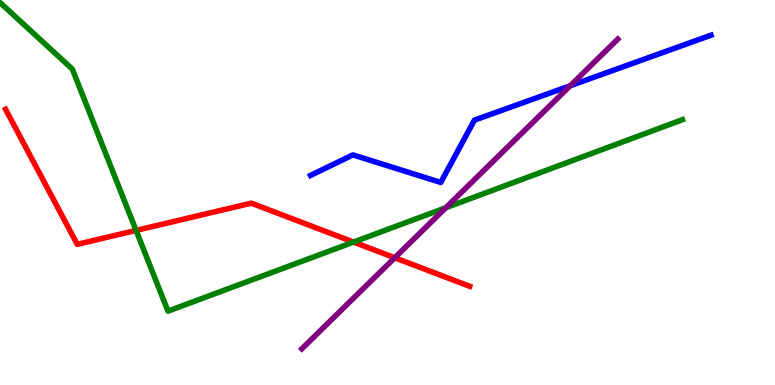[{'lines': ['blue', 'red'], 'intersections': []}, {'lines': ['green', 'red'], 'intersections': [{'x': 1.76, 'y': 4.02}, {'x': 4.56, 'y': 3.71}]}, {'lines': ['purple', 'red'], 'intersections': [{'x': 5.09, 'y': 3.31}]}, {'lines': ['blue', 'green'], 'intersections': []}, {'lines': ['blue', 'purple'], 'intersections': [{'x': 7.36, 'y': 7.77}]}, {'lines': ['green', 'purple'], 'intersections': [{'x': 5.75, 'y': 4.6}]}]